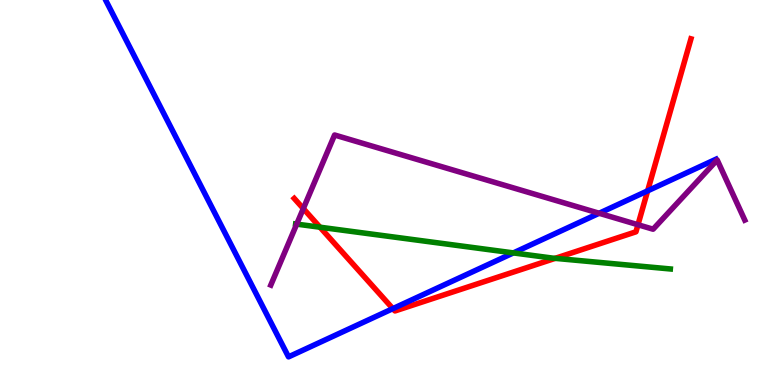[{'lines': ['blue', 'red'], 'intersections': [{'x': 5.07, 'y': 1.98}, {'x': 8.36, 'y': 5.04}]}, {'lines': ['green', 'red'], 'intersections': [{'x': 4.13, 'y': 4.1}, {'x': 7.16, 'y': 3.29}]}, {'lines': ['purple', 'red'], 'intersections': [{'x': 3.91, 'y': 4.58}, {'x': 8.23, 'y': 4.16}]}, {'lines': ['blue', 'green'], 'intersections': [{'x': 6.62, 'y': 3.43}]}, {'lines': ['blue', 'purple'], 'intersections': [{'x': 7.73, 'y': 4.46}]}, {'lines': ['green', 'purple'], 'intersections': [{'x': 3.83, 'y': 4.18}]}]